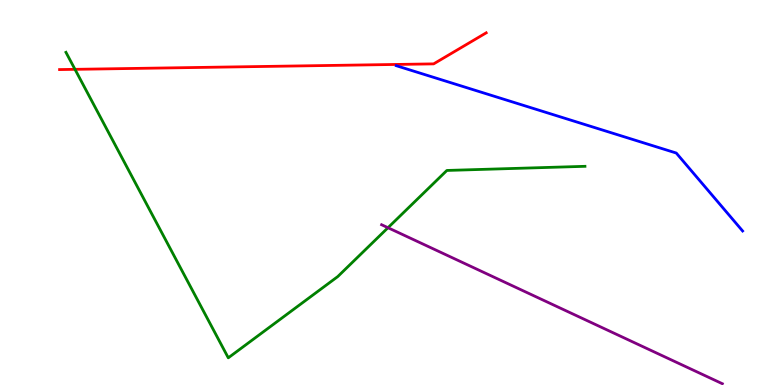[{'lines': ['blue', 'red'], 'intersections': []}, {'lines': ['green', 'red'], 'intersections': [{'x': 0.968, 'y': 8.2}]}, {'lines': ['purple', 'red'], 'intersections': []}, {'lines': ['blue', 'green'], 'intersections': []}, {'lines': ['blue', 'purple'], 'intersections': []}, {'lines': ['green', 'purple'], 'intersections': [{'x': 5.01, 'y': 4.09}]}]